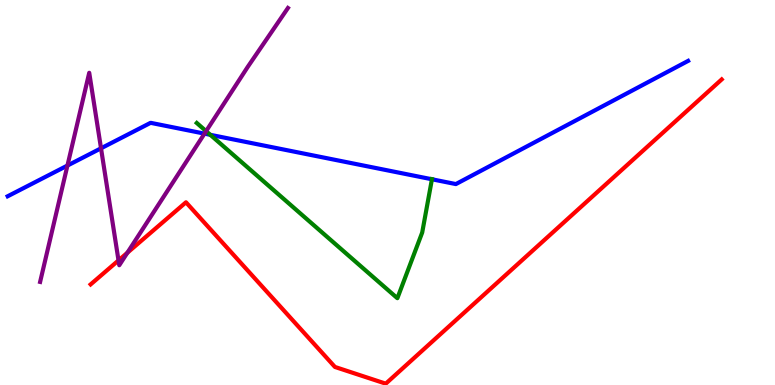[{'lines': ['blue', 'red'], 'intersections': []}, {'lines': ['green', 'red'], 'intersections': []}, {'lines': ['purple', 'red'], 'intersections': [{'x': 1.53, 'y': 3.24}, {'x': 1.64, 'y': 3.43}]}, {'lines': ['blue', 'green'], 'intersections': [{'x': 2.71, 'y': 6.5}, {'x': 5.57, 'y': 5.34}]}, {'lines': ['blue', 'purple'], 'intersections': [{'x': 0.87, 'y': 5.7}, {'x': 1.3, 'y': 6.15}, {'x': 2.64, 'y': 6.53}]}, {'lines': ['green', 'purple'], 'intersections': [{'x': 2.66, 'y': 6.59}]}]